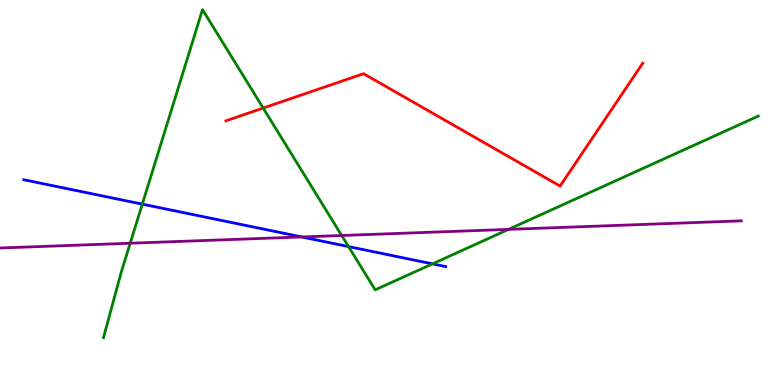[{'lines': ['blue', 'red'], 'intersections': []}, {'lines': ['green', 'red'], 'intersections': [{'x': 3.4, 'y': 7.19}]}, {'lines': ['purple', 'red'], 'intersections': []}, {'lines': ['blue', 'green'], 'intersections': [{'x': 1.84, 'y': 4.7}, {'x': 4.5, 'y': 3.6}, {'x': 5.58, 'y': 3.15}]}, {'lines': ['blue', 'purple'], 'intersections': [{'x': 3.89, 'y': 3.85}]}, {'lines': ['green', 'purple'], 'intersections': [{'x': 1.68, 'y': 3.68}, {'x': 4.41, 'y': 3.88}, {'x': 6.56, 'y': 4.04}]}]